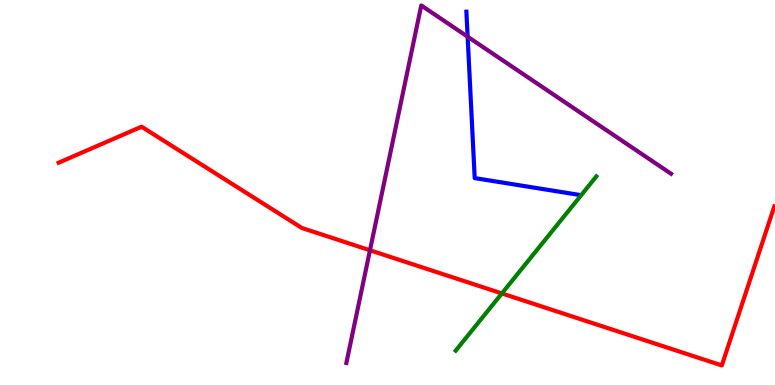[{'lines': ['blue', 'red'], 'intersections': []}, {'lines': ['green', 'red'], 'intersections': [{'x': 6.48, 'y': 2.38}]}, {'lines': ['purple', 'red'], 'intersections': [{'x': 4.77, 'y': 3.5}]}, {'lines': ['blue', 'green'], 'intersections': []}, {'lines': ['blue', 'purple'], 'intersections': [{'x': 6.03, 'y': 9.05}]}, {'lines': ['green', 'purple'], 'intersections': []}]